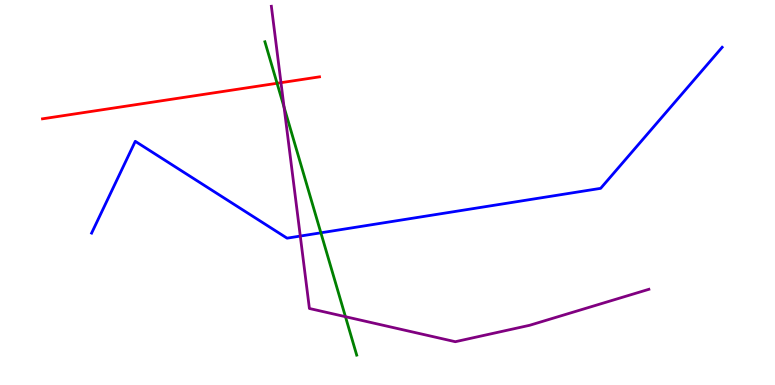[{'lines': ['blue', 'red'], 'intersections': []}, {'lines': ['green', 'red'], 'intersections': [{'x': 3.58, 'y': 7.84}]}, {'lines': ['purple', 'red'], 'intersections': [{'x': 3.63, 'y': 7.85}]}, {'lines': ['blue', 'green'], 'intersections': [{'x': 4.14, 'y': 3.95}]}, {'lines': ['blue', 'purple'], 'intersections': [{'x': 3.87, 'y': 3.87}]}, {'lines': ['green', 'purple'], 'intersections': [{'x': 3.67, 'y': 7.22}, {'x': 4.46, 'y': 1.77}]}]